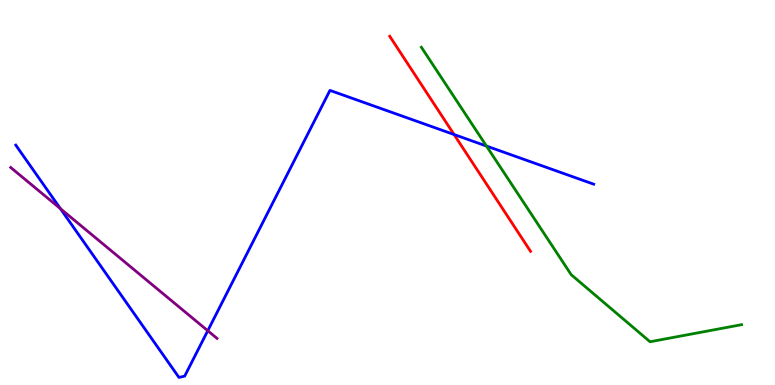[{'lines': ['blue', 'red'], 'intersections': [{'x': 5.86, 'y': 6.51}]}, {'lines': ['green', 'red'], 'intersections': []}, {'lines': ['purple', 'red'], 'intersections': []}, {'lines': ['blue', 'green'], 'intersections': [{'x': 6.28, 'y': 6.21}]}, {'lines': ['blue', 'purple'], 'intersections': [{'x': 0.78, 'y': 4.58}, {'x': 2.68, 'y': 1.41}]}, {'lines': ['green', 'purple'], 'intersections': []}]